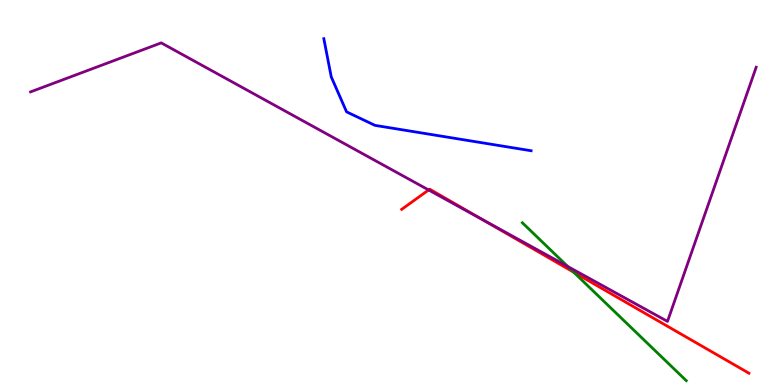[{'lines': ['blue', 'red'], 'intersections': []}, {'lines': ['green', 'red'], 'intersections': [{'x': 7.4, 'y': 2.93}]}, {'lines': ['purple', 'red'], 'intersections': [{'x': 5.53, 'y': 5.07}, {'x': 6.21, 'y': 4.31}]}, {'lines': ['blue', 'green'], 'intersections': []}, {'lines': ['blue', 'purple'], 'intersections': []}, {'lines': ['green', 'purple'], 'intersections': [{'x': 7.33, 'y': 3.08}]}]